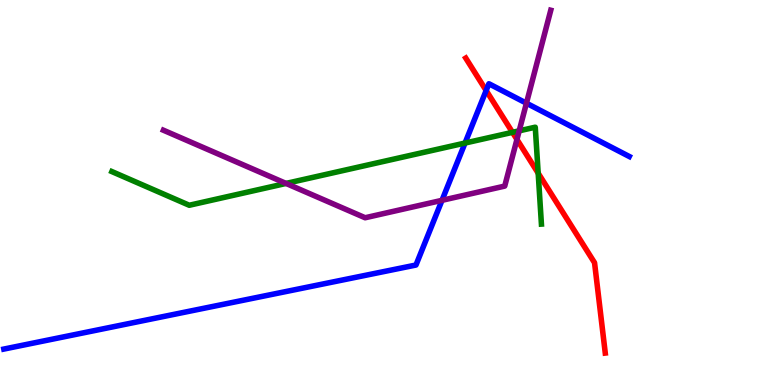[{'lines': ['blue', 'red'], 'intersections': [{'x': 6.27, 'y': 7.65}]}, {'lines': ['green', 'red'], 'intersections': [{'x': 6.61, 'y': 6.56}, {'x': 6.94, 'y': 5.5}]}, {'lines': ['purple', 'red'], 'intersections': [{'x': 6.67, 'y': 6.38}]}, {'lines': ['blue', 'green'], 'intersections': [{'x': 6.0, 'y': 6.28}]}, {'lines': ['blue', 'purple'], 'intersections': [{'x': 5.7, 'y': 4.8}, {'x': 6.79, 'y': 7.32}]}, {'lines': ['green', 'purple'], 'intersections': [{'x': 3.69, 'y': 5.24}, {'x': 6.7, 'y': 6.6}]}]